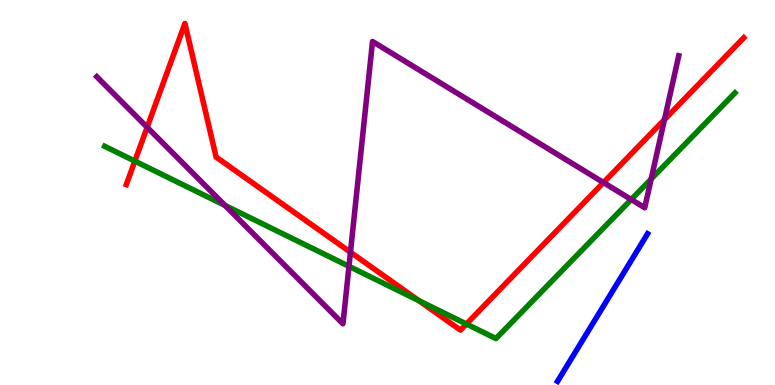[{'lines': ['blue', 'red'], 'intersections': []}, {'lines': ['green', 'red'], 'intersections': [{'x': 1.74, 'y': 5.82}, {'x': 5.41, 'y': 2.19}, {'x': 6.02, 'y': 1.58}]}, {'lines': ['purple', 'red'], 'intersections': [{'x': 1.9, 'y': 6.69}, {'x': 4.52, 'y': 3.45}, {'x': 7.79, 'y': 5.26}, {'x': 8.57, 'y': 6.89}]}, {'lines': ['blue', 'green'], 'intersections': []}, {'lines': ['blue', 'purple'], 'intersections': []}, {'lines': ['green', 'purple'], 'intersections': [{'x': 2.9, 'y': 4.66}, {'x': 4.5, 'y': 3.08}, {'x': 8.14, 'y': 4.82}, {'x': 8.4, 'y': 5.35}]}]